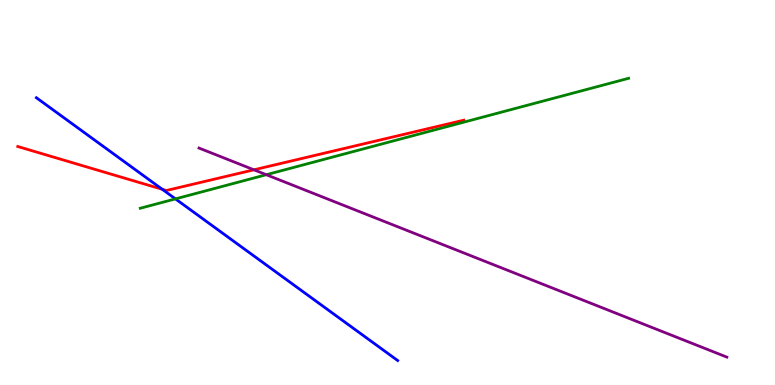[{'lines': ['blue', 'red'], 'intersections': [{'x': 2.09, 'y': 5.08}]}, {'lines': ['green', 'red'], 'intersections': []}, {'lines': ['purple', 'red'], 'intersections': [{'x': 3.28, 'y': 5.59}]}, {'lines': ['blue', 'green'], 'intersections': [{'x': 2.26, 'y': 4.83}]}, {'lines': ['blue', 'purple'], 'intersections': []}, {'lines': ['green', 'purple'], 'intersections': [{'x': 3.44, 'y': 5.46}]}]